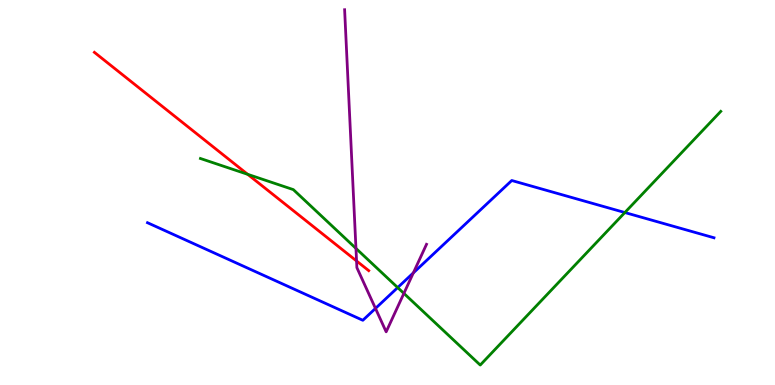[{'lines': ['blue', 'red'], 'intersections': []}, {'lines': ['green', 'red'], 'intersections': [{'x': 3.2, 'y': 5.47}]}, {'lines': ['purple', 'red'], 'intersections': [{'x': 4.6, 'y': 3.22}]}, {'lines': ['blue', 'green'], 'intersections': [{'x': 5.13, 'y': 2.53}, {'x': 8.06, 'y': 4.48}]}, {'lines': ['blue', 'purple'], 'intersections': [{'x': 4.84, 'y': 1.99}, {'x': 5.33, 'y': 2.91}]}, {'lines': ['green', 'purple'], 'intersections': [{'x': 4.59, 'y': 3.55}, {'x': 5.21, 'y': 2.38}]}]